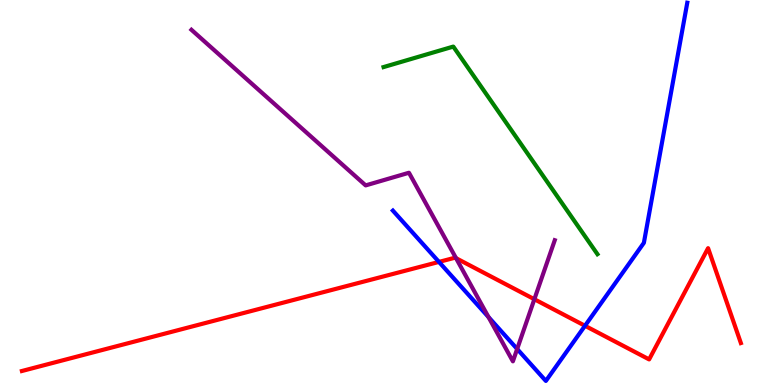[{'lines': ['blue', 'red'], 'intersections': [{'x': 5.66, 'y': 3.2}, {'x': 7.55, 'y': 1.54}]}, {'lines': ['green', 'red'], 'intersections': []}, {'lines': ['purple', 'red'], 'intersections': [{'x': 5.88, 'y': 3.29}, {'x': 6.9, 'y': 2.23}]}, {'lines': ['blue', 'green'], 'intersections': []}, {'lines': ['blue', 'purple'], 'intersections': [{'x': 6.3, 'y': 1.76}, {'x': 6.67, 'y': 0.935}]}, {'lines': ['green', 'purple'], 'intersections': []}]